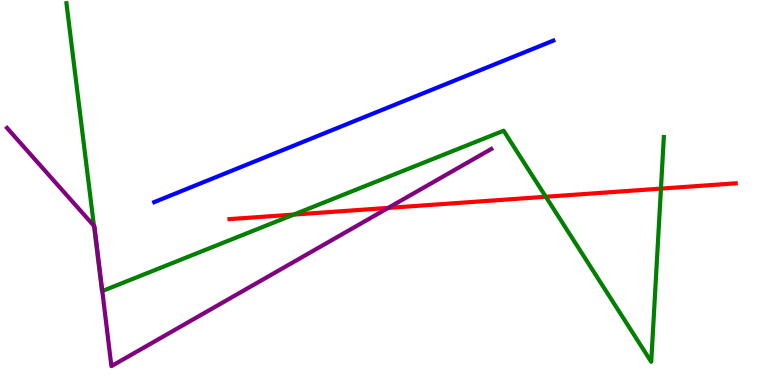[{'lines': ['blue', 'red'], 'intersections': []}, {'lines': ['green', 'red'], 'intersections': [{'x': 3.79, 'y': 4.43}, {'x': 7.04, 'y': 4.89}, {'x': 8.53, 'y': 5.1}]}, {'lines': ['purple', 'red'], 'intersections': [{'x': 5.01, 'y': 4.6}]}, {'lines': ['blue', 'green'], 'intersections': []}, {'lines': ['blue', 'purple'], 'intersections': []}, {'lines': ['green', 'purple'], 'intersections': [{'x': 1.21, 'y': 4.13}, {'x': 1.32, 'y': 2.44}]}]